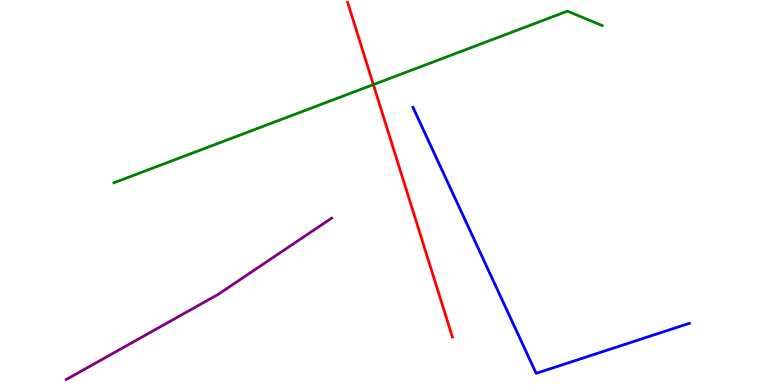[{'lines': ['blue', 'red'], 'intersections': []}, {'lines': ['green', 'red'], 'intersections': [{'x': 4.82, 'y': 7.8}]}, {'lines': ['purple', 'red'], 'intersections': []}, {'lines': ['blue', 'green'], 'intersections': []}, {'lines': ['blue', 'purple'], 'intersections': []}, {'lines': ['green', 'purple'], 'intersections': []}]